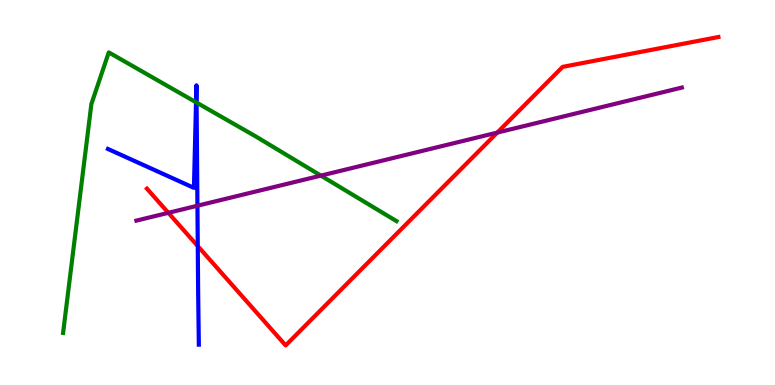[{'lines': ['blue', 'red'], 'intersections': [{'x': 2.55, 'y': 3.61}]}, {'lines': ['green', 'red'], 'intersections': []}, {'lines': ['purple', 'red'], 'intersections': [{'x': 2.17, 'y': 4.47}, {'x': 6.42, 'y': 6.56}]}, {'lines': ['blue', 'green'], 'intersections': [{'x': 2.53, 'y': 7.34}, {'x': 2.54, 'y': 7.34}]}, {'lines': ['blue', 'purple'], 'intersections': [{'x': 2.55, 'y': 4.66}]}, {'lines': ['green', 'purple'], 'intersections': [{'x': 4.14, 'y': 5.44}]}]